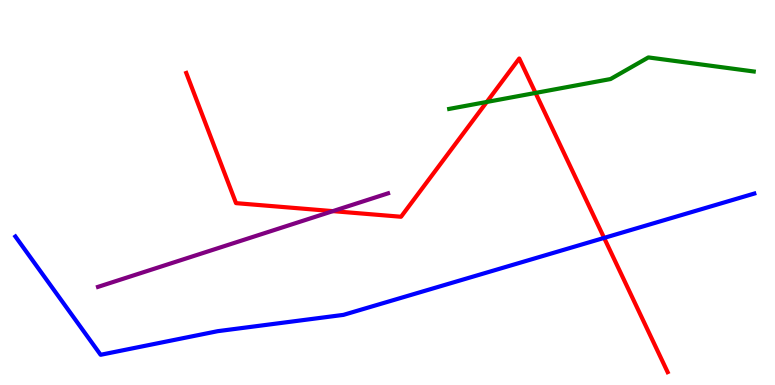[{'lines': ['blue', 'red'], 'intersections': [{'x': 7.8, 'y': 3.82}]}, {'lines': ['green', 'red'], 'intersections': [{'x': 6.28, 'y': 7.35}, {'x': 6.91, 'y': 7.59}]}, {'lines': ['purple', 'red'], 'intersections': [{'x': 4.29, 'y': 4.52}]}, {'lines': ['blue', 'green'], 'intersections': []}, {'lines': ['blue', 'purple'], 'intersections': []}, {'lines': ['green', 'purple'], 'intersections': []}]